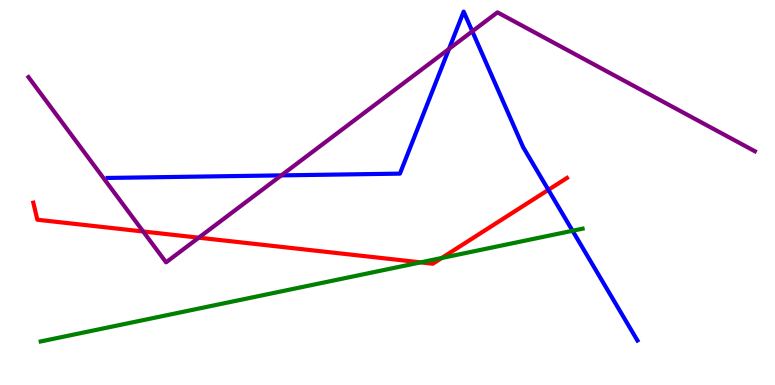[{'lines': ['blue', 'red'], 'intersections': [{'x': 7.08, 'y': 5.07}]}, {'lines': ['green', 'red'], 'intersections': [{'x': 5.43, 'y': 3.19}, {'x': 5.7, 'y': 3.3}]}, {'lines': ['purple', 'red'], 'intersections': [{'x': 1.85, 'y': 3.99}, {'x': 2.56, 'y': 3.83}]}, {'lines': ['blue', 'green'], 'intersections': [{'x': 7.39, 'y': 4.01}]}, {'lines': ['blue', 'purple'], 'intersections': [{'x': 3.63, 'y': 5.44}, {'x': 5.79, 'y': 8.73}, {'x': 6.09, 'y': 9.19}]}, {'lines': ['green', 'purple'], 'intersections': []}]